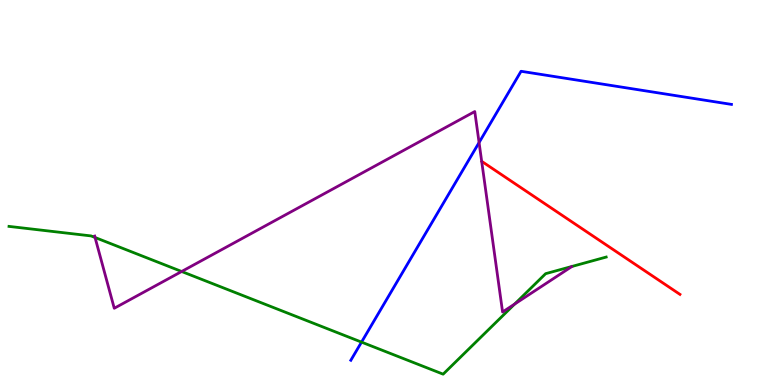[{'lines': ['blue', 'red'], 'intersections': []}, {'lines': ['green', 'red'], 'intersections': []}, {'lines': ['purple', 'red'], 'intersections': []}, {'lines': ['blue', 'green'], 'intersections': [{'x': 4.66, 'y': 1.11}]}, {'lines': ['blue', 'purple'], 'intersections': [{'x': 6.18, 'y': 6.3}]}, {'lines': ['green', 'purple'], 'intersections': [{'x': 1.23, 'y': 3.83}, {'x': 2.34, 'y': 2.95}, {'x': 6.64, 'y': 2.1}]}]